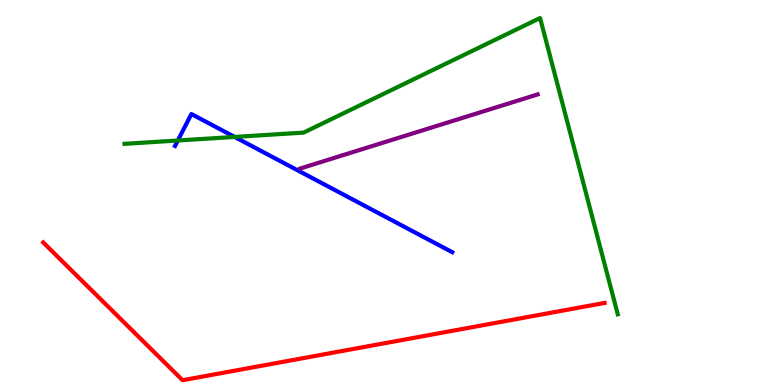[{'lines': ['blue', 'red'], 'intersections': []}, {'lines': ['green', 'red'], 'intersections': []}, {'lines': ['purple', 'red'], 'intersections': []}, {'lines': ['blue', 'green'], 'intersections': [{'x': 2.29, 'y': 6.35}, {'x': 3.03, 'y': 6.44}]}, {'lines': ['blue', 'purple'], 'intersections': []}, {'lines': ['green', 'purple'], 'intersections': []}]